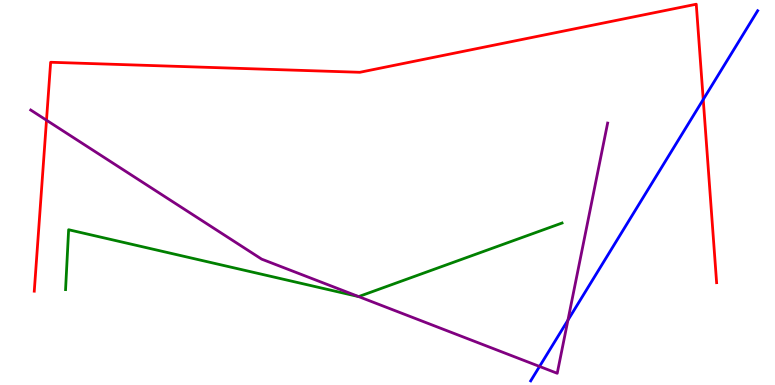[{'lines': ['blue', 'red'], 'intersections': [{'x': 9.07, 'y': 7.42}]}, {'lines': ['green', 'red'], 'intersections': []}, {'lines': ['purple', 'red'], 'intersections': [{'x': 0.6, 'y': 6.88}]}, {'lines': ['blue', 'green'], 'intersections': []}, {'lines': ['blue', 'purple'], 'intersections': [{'x': 6.96, 'y': 0.482}, {'x': 7.33, 'y': 1.68}]}, {'lines': ['green', 'purple'], 'intersections': [{'x': 4.63, 'y': 2.3}]}]